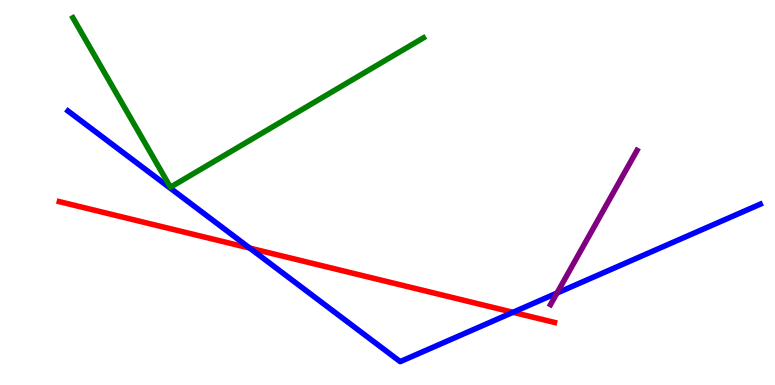[{'lines': ['blue', 'red'], 'intersections': [{'x': 3.22, 'y': 3.56}, {'x': 6.62, 'y': 1.89}]}, {'lines': ['green', 'red'], 'intersections': []}, {'lines': ['purple', 'red'], 'intersections': []}, {'lines': ['blue', 'green'], 'intersections': []}, {'lines': ['blue', 'purple'], 'intersections': [{'x': 7.19, 'y': 2.39}]}, {'lines': ['green', 'purple'], 'intersections': []}]